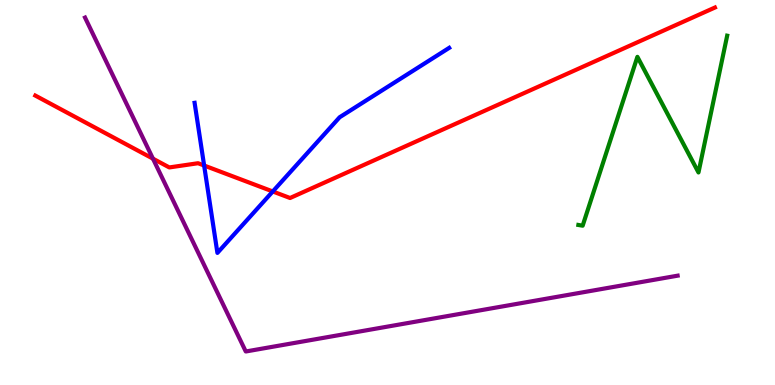[{'lines': ['blue', 'red'], 'intersections': [{'x': 2.63, 'y': 5.7}, {'x': 3.52, 'y': 5.03}]}, {'lines': ['green', 'red'], 'intersections': []}, {'lines': ['purple', 'red'], 'intersections': [{'x': 1.97, 'y': 5.88}]}, {'lines': ['blue', 'green'], 'intersections': []}, {'lines': ['blue', 'purple'], 'intersections': []}, {'lines': ['green', 'purple'], 'intersections': []}]